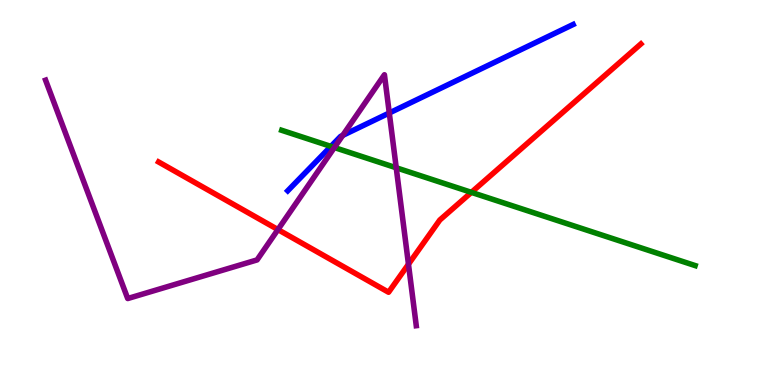[{'lines': ['blue', 'red'], 'intersections': []}, {'lines': ['green', 'red'], 'intersections': [{'x': 6.08, 'y': 5.0}]}, {'lines': ['purple', 'red'], 'intersections': [{'x': 3.59, 'y': 4.04}, {'x': 5.27, 'y': 3.14}]}, {'lines': ['blue', 'green'], 'intersections': [{'x': 4.27, 'y': 6.2}]}, {'lines': ['blue', 'purple'], 'intersections': [{'x': 4.42, 'y': 6.48}, {'x': 5.02, 'y': 7.07}]}, {'lines': ['green', 'purple'], 'intersections': [{'x': 4.31, 'y': 6.17}, {'x': 5.11, 'y': 5.64}]}]